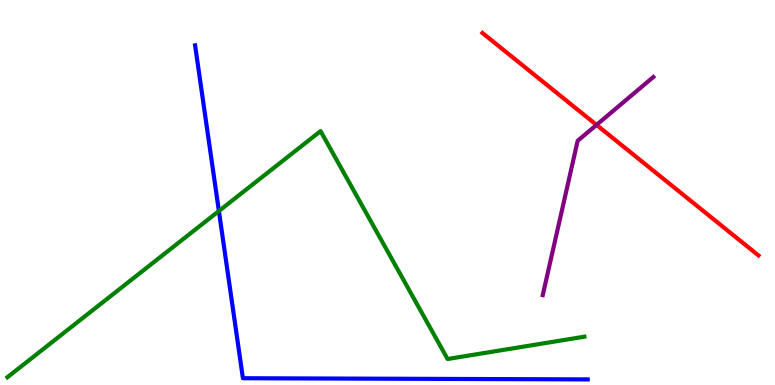[{'lines': ['blue', 'red'], 'intersections': []}, {'lines': ['green', 'red'], 'intersections': []}, {'lines': ['purple', 'red'], 'intersections': [{'x': 7.7, 'y': 6.76}]}, {'lines': ['blue', 'green'], 'intersections': [{'x': 2.82, 'y': 4.52}]}, {'lines': ['blue', 'purple'], 'intersections': []}, {'lines': ['green', 'purple'], 'intersections': []}]